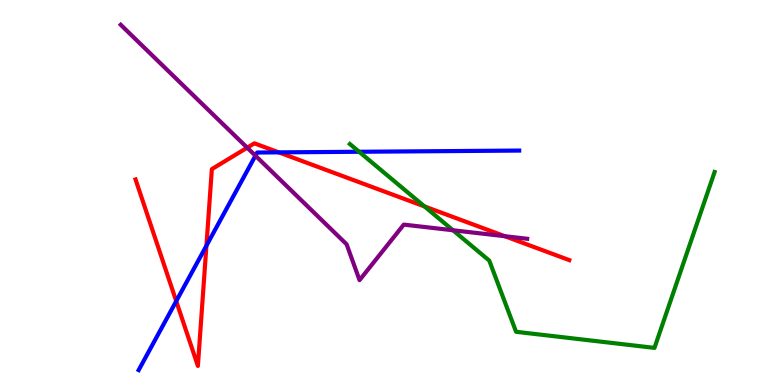[{'lines': ['blue', 'red'], 'intersections': [{'x': 2.27, 'y': 2.18}, {'x': 2.66, 'y': 3.62}, {'x': 3.6, 'y': 6.04}]}, {'lines': ['green', 'red'], 'intersections': [{'x': 5.48, 'y': 4.64}]}, {'lines': ['purple', 'red'], 'intersections': [{'x': 3.19, 'y': 6.16}, {'x': 6.51, 'y': 3.86}]}, {'lines': ['blue', 'green'], 'intersections': [{'x': 4.63, 'y': 6.06}]}, {'lines': ['blue', 'purple'], 'intersections': [{'x': 3.3, 'y': 5.96}]}, {'lines': ['green', 'purple'], 'intersections': [{'x': 5.84, 'y': 4.02}]}]